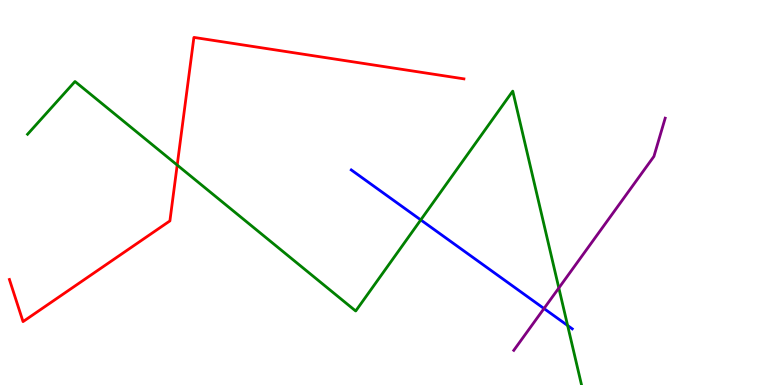[{'lines': ['blue', 'red'], 'intersections': []}, {'lines': ['green', 'red'], 'intersections': [{'x': 2.29, 'y': 5.71}]}, {'lines': ['purple', 'red'], 'intersections': []}, {'lines': ['blue', 'green'], 'intersections': [{'x': 5.43, 'y': 4.29}, {'x': 7.32, 'y': 1.55}]}, {'lines': ['blue', 'purple'], 'intersections': [{'x': 7.02, 'y': 1.99}]}, {'lines': ['green', 'purple'], 'intersections': [{'x': 7.21, 'y': 2.52}]}]